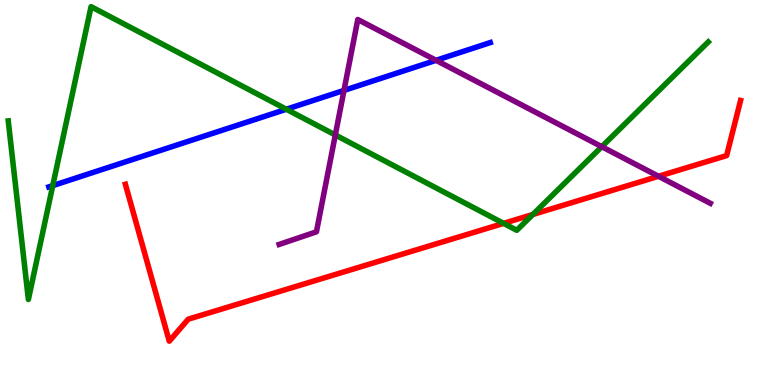[{'lines': ['blue', 'red'], 'intersections': []}, {'lines': ['green', 'red'], 'intersections': [{'x': 6.5, 'y': 4.2}, {'x': 6.88, 'y': 4.43}]}, {'lines': ['purple', 'red'], 'intersections': [{'x': 8.5, 'y': 5.42}]}, {'lines': ['blue', 'green'], 'intersections': [{'x': 0.681, 'y': 5.18}, {'x': 3.69, 'y': 7.16}]}, {'lines': ['blue', 'purple'], 'intersections': [{'x': 4.44, 'y': 7.65}, {'x': 5.63, 'y': 8.43}]}, {'lines': ['green', 'purple'], 'intersections': [{'x': 4.33, 'y': 6.49}, {'x': 7.76, 'y': 6.19}]}]